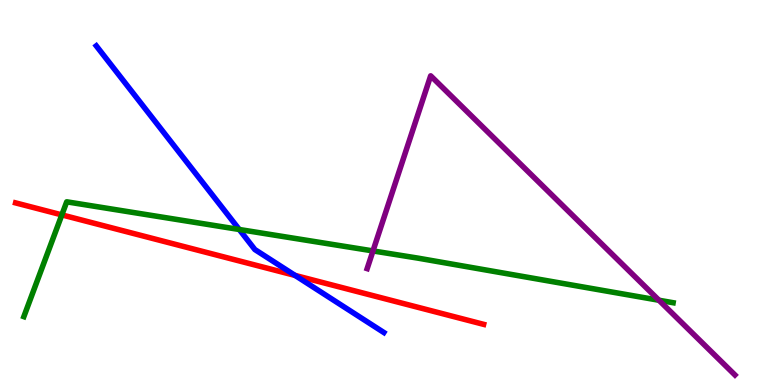[{'lines': ['blue', 'red'], 'intersections': [{'x': 3.81, 'y': 2.85}]}, {'lines': ['green', 'red'], 'intersections': [{'x': 0.798, 'y': 4.42}]}, {'lines': ['purple', 'red'], 'intersections': []}, {'lines': ['blue', 'green'], 'intersections': [{'x': 3.09, 'y': 4.04}]}, {'lines': ['blue', 'purple'], 'intersections': []}, {'lines': ['green', 'purple'], 'intersections': [{'x': 4.81, 'y': 3.48}, {'x': 8.5, 'y': 2.2}]}]